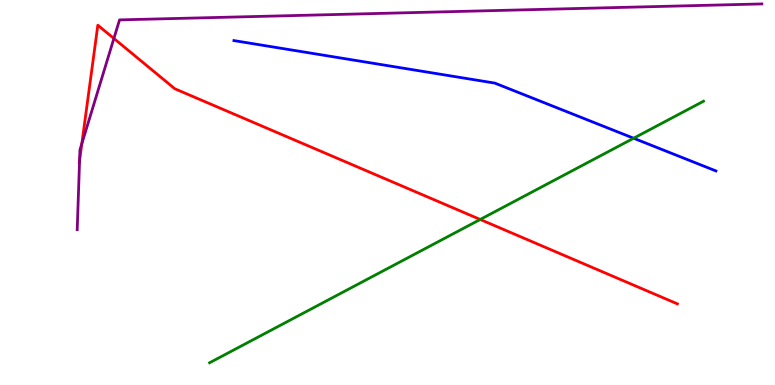[{'lines': ['blue', 'red'], 'intersections': []}, {'lines': ['green', 'red'], 'intersections': [{'x': 6.2, 'y': 4.3}]}, {'lines': ['purple', 'red'], 'intersections': [{'x': 1.03, 'y': 5.84}, {'x': 1.06, 'y': 6.27}, {'x': 1.47, 'y': 9.0}]}, {'lines': ['blue', 'green'], 'intersections': [{'x': 8.18, 'y': 6.41}]}, {'lines': ['blue', 'purple'], 'intersections': []}, {'lines': ['green', 'purple'], 'intersections': []}]